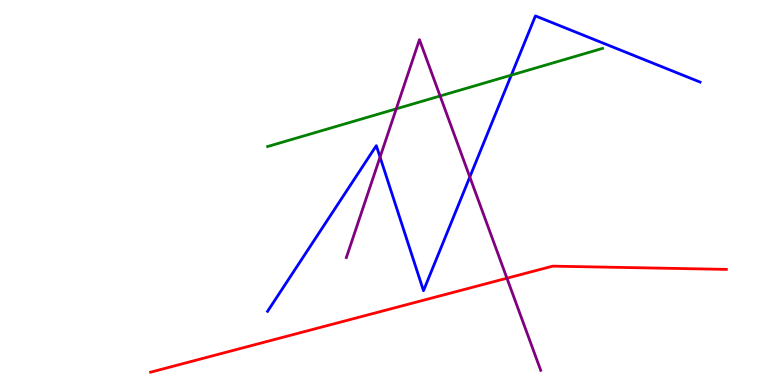[{'lines': ['blue', 'red'], 'intersections': []}, {'lines': ['green', 'red'], 'intersections': []}, {'lines': ['purple', 'red'], 'intersections': [{'x': 6.54, 'y': 2.77}]}, {'lines': ['blue', 'green'], 'intersections': [{'x': 6.6, 'y': 8.05}]}, {'lines': ['blue', 'purple'], 'intersections': [{'x': 4.9, 'y': 5.92}, {'x': 6.06, 'y': 5.4}]}, {'lines': ['green', 'purple'], 'intersections': [{'x': 5.11, 'y': 7.17}, {'x': 5.68, 'y': 7.51}]}]